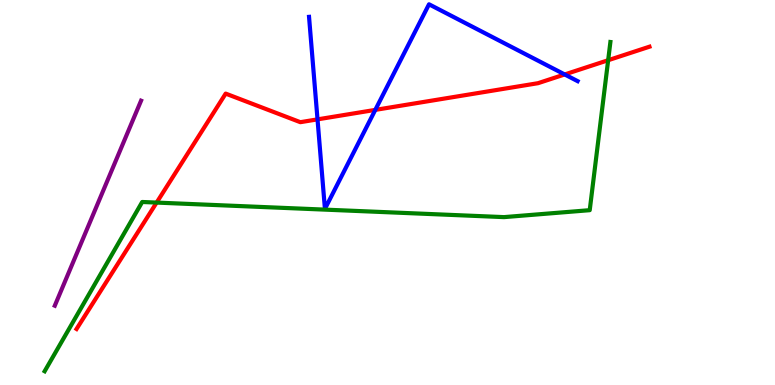[{'lines': ['blue', 'red'], 'intersections': [{'x': 4.1, 'y': 6.9}, {'x': 4.84, 'y': 7.15}, {'x': 7.29, 'y': 8.07}]}, {'lines': ['green', 'red'], 'intersections': [{'x': 2.02, 'y': 4.74}, {'x': 7.85, 'y': 8.44}]}, {'lines': ['purple', 'red'], 'intersections': []}, {'lines': ['blue', 'green'], 'intersections': []}, {'lines': ['blue', 'purple'], 'intersections': []}, {'lines': ['green', 'purple'], 'intersections': []}]